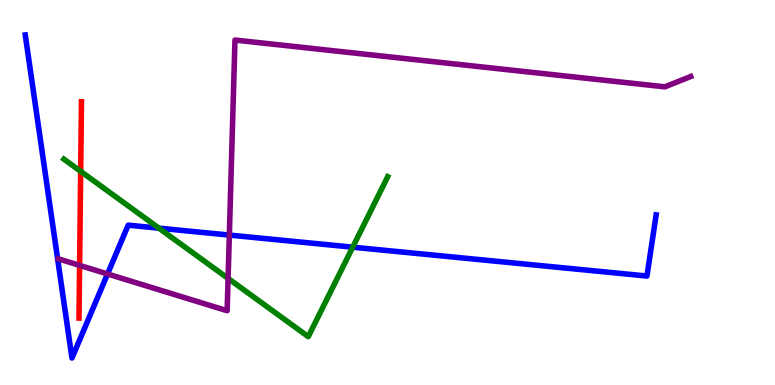[{'lines': ['blue', 'red'], 'intersections': []}, {'lines': ['green', 'red'], 'intersections': [{'x': 1.04, 'y': 5.55}]}, {'lines': ['purple', 'red'], 'intersections': [{'x': 1.03, 'y': 3.11}]}, {'lines': ['blue', 'green'], 'intersections': [{'x': 2.05, 'y': 4.07}, {'x': 4.55, 'y': 3.58}]}, {'lines': ['blue', 'purple'], 'intersections': [{'x': 1.39, 'y': 2.88}, {'x': 2.96, 'y': 3.89}]}, {'lines': ['green', 'purple'], 'intersections': [{'x': 2.94, 'y': 2.77}]}]